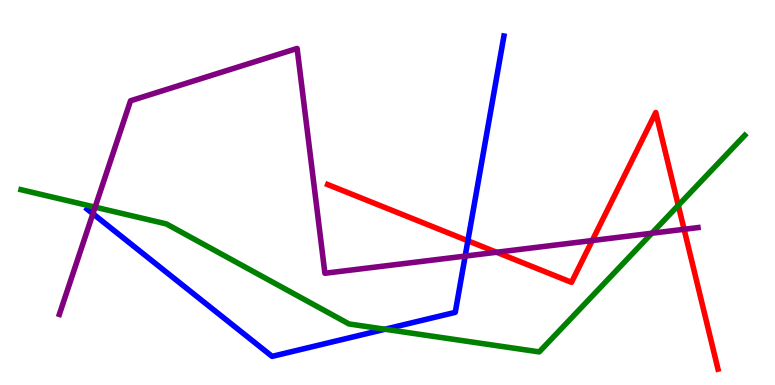[{'lines': ['blue', 'red'], 'intersections': [{'x': 6.04, 'y': 3.75}]}, {'lines': ['green', 'red'], 'intersections': [{'x': 8.75, 'y': 4.67}]}, {'lines': ['purple', 'red'], 'intersections': [{'x': 6.41, 'y': 3.45}, {'x': 7.64, 'y': 3.75}, {'x': 8.83, 'y': 4.04}]}, {'lines': ['blue', 'green'], 'intersections': [{'x': 4.97, 'y': 1.45}]}, {'lines': ['blue', 'purple'], 'intersections': [{'x': 1.2, 'y': 4.45}, {'x': 6.0, 'y': 3.35}]}, {'lines': ['green', 'purple'], 'intersections': [{'x': 1.23, 'y': 4.62}, {'x': 8.41, 'y': 3.94}]}]